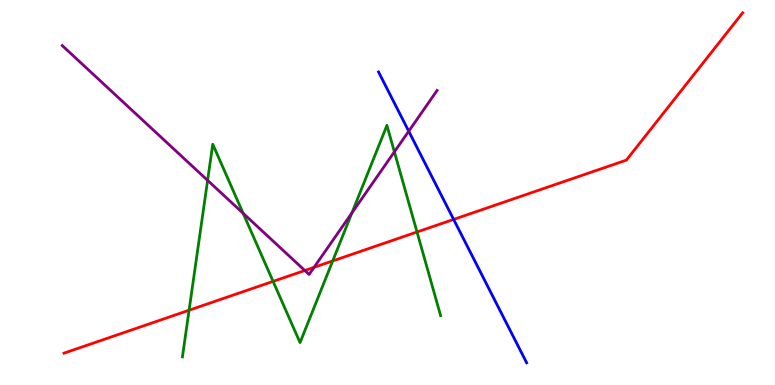[{'lines': ['blue', 'red'], 'intersections': [{'x': 5.85, 'y': 4.3}]}, {'lines': ['green', 'red'], 'intersections': [{'x': 2.44, 'y': 1.94}, {'x': 3.52, 'y': 2.69}, {'x': 4.29, 'y': 3.22}, {'x': 5.38, 'y': 3.97}]}, {'lines': ['purple', 'red'], 'intersections': [{'x': 3.93, 'y': 2.97}, {'x': 4.05, 'y': 3.06}]}, {'lines': ['blue', 'green'], 'intersections': []}, {'lines': ['blue', 'purple'], 'intersections': [{'x': 5.27, 'y': 6.59}]}, {'lines': ['green', 'purple'], 'intersections': [{'x': 2.68, 'y': 5.32}, {'x': 3.14, 'y': 4.46}, {'x': 4.54, 'y': 4.47}, {'x': 5.09, 'y': 6.06}]}]